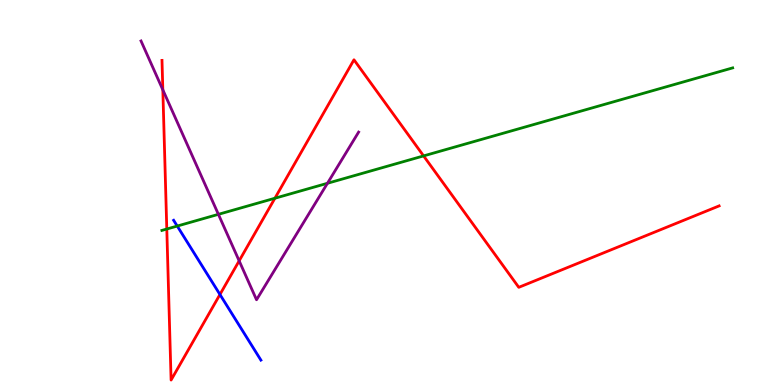[{'lines': ['blue', 'red'], 'intersections': [{'x': 2.84, 'y': 2.35}]}, {'lines': ['green', 'red'], 'intersections': [{'x': 2.15, 'y': 4.05}, {'x': 3.55, 'y': 4.85}, {'x': 5.47, 'y': 5.95}]}, {'lines': ['purple', 'red'], 'intersections': [{'x': 2.1, 'y': 7.67}, {'x': 3.09, 'y': 3.22}]}, {'lines': ['blue', 'green'], 'intersections': [{'x': 2.29, 'y': 4.13}]}, {'lines': ['blue', 'purple'], 'intersections': []}, {'lines': ['green', 'purple'], 'intersections': [{'x': 2.82, 'y': 4.43}, {'x': 4.23, 'y': 5.24}]}]